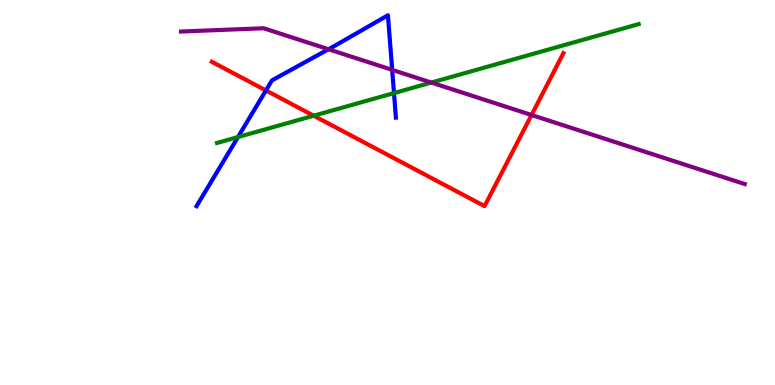[{'lines': ['blue', 'red'], 'intersections': [{'x': 3.43, 'y': 7.65}]}, {'lines': ['green', 'red'], 'intersections': [{'x': 4.05, 'y': 6.99}]}, {'lines': ['purple', 'red'], 'intersections': [{'x': 6.86, 'y': 7.01}]}, {'lines': ['blue', 'green'], 'intersections': [{'x': 3.07, 'y': 6.44}, {'x': 5.08, 'y': 7.58}]}, {'lines': ['blue', 'purple'], 'intersections': [{'x': 4.24, 'y': 8.72}, {'x': 5.06, 'y': 8.18}]}, {'lines': ['green', 'purple'], 'intersections': [{'x': 5.57, 'y': 7.86}]}]